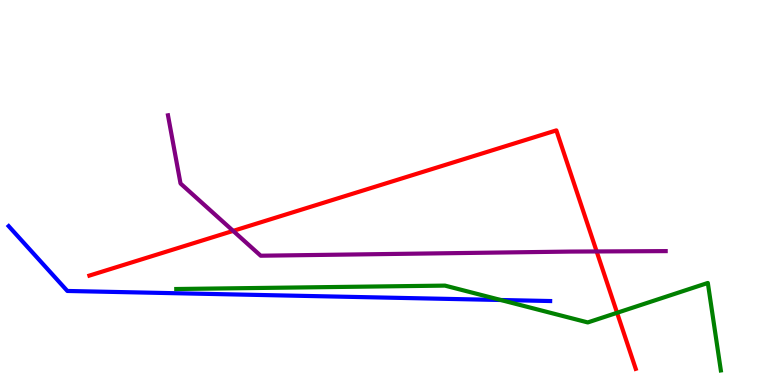[{'lines': ['blue', 'red'], 'intersections': []}, {'lines': ['green', 'red'], 'intersections': [{'x': 7.96, 'y': 1.88}]}, {'lines': ['purple', 'red'], 'intersections': [{'x': 3.01, 'y': 4.0}, {'x': 7.7, 'y': 3.47}]}, {'lines': ['blue', 'green'], 'intersections': [{'x': 6.46, 'y': 2.21}]}, {'lines': ['blue', 'purple'], 'intersections': []}, {'lines': ['green', 'purple'], 'intersections': []}]